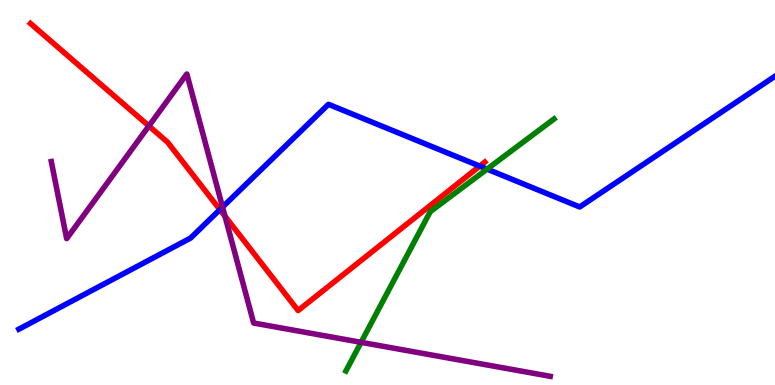[{'lines': ['blue', 'red'], 'intersections': [{'x': 2.84, 'y': 4.55}, {'x': 6.19, 'y': 5.69}]}, {'lines': ['green', 'red'], 'intersections': []}, {'lines': ['purple', 'red'], 'intersections': [{'x': 1.92, 'y': 6.73}, {'x': 2.9, 'y': 4.38}]}, {'lines': ['blue', 'green'], 'intersections': [{'x': 6.28, 'y': 5.61}]}, {'lines': ['blue', 'purple'], 'intersections': [{'x': 2.87, 'y': 4.62}]}, {'lines': ['green', 'purple'], 'intersections': [{'x': 4.66, 'y': 1.11}]}]